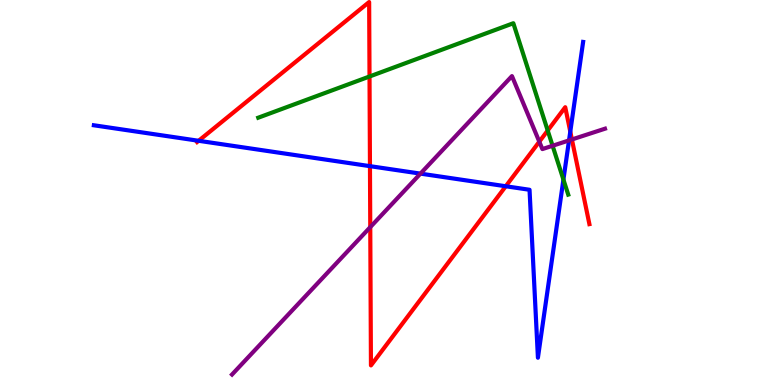[{'lines': ['blue', 'red'], 'intersections': [{'x': 2.56, 'y': 6.34}, {'x': 4.77, 'y': 5.68}, {'x': 6.53, 'y': 5.16}, {'x': 7.36, 'y': 6.58}]}, {'lines': ['green', 'red'], 'intersections': [{'x': 4.77, 'y': 8.01}, {'x': 7.07, 'y': 6.61}]}, {'lines': ['purple', 'red'], 'intersections': [{'x': 4.78, 'y': 4.1}, {'x': 6.96, 'y': 6.32}, {'x': 7.38, 'y': 6.38}]}, {'lines': ['blue', 'green'], 'intersections': [{'x': 7.27, 'y': 5.34}]}, {'lines': ['blue', 'purple'], 'intersections': [{'x': 5.43, 'y': 5.49}, {'x': 7.34, 'y': 6.35}]}, {'lines': ['green', 'purple'], 'intersections': [{'x': 7.13, 'y': 6.21}]}]